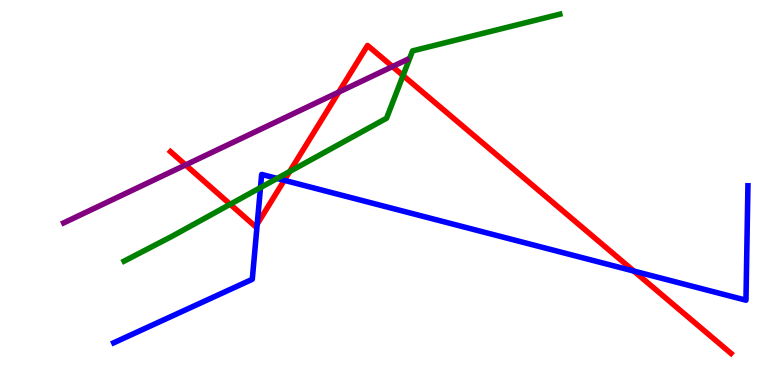[{'lines': ['blue', 'red'], 'intersections': [{'x': 3.32, 'y': 4.18}, {'x': 3.67, 'y': 5.32}, {'x': 8.18, 'y': 2.96}]}, {'lines': ['green', 'red'], 'intersections': [{'x': 2.97, 'y': 4.69}, {'x': 3.74, 'y': 5.54}, {'x': 5.2, 'y': 8.04}]}, {'lines': ['purple', 'red'], 'intersections': [{'x': 2.39, 'y': 5.72}, {'x': 4.37, 'y': 7.61}, {'x': 5.06, 'y': 8.27}]}, {'lines': ['blue', 'green'], 'intersections': [{'x': 3.36, 'y': 5.13}, {'x': 3.58, 'y': 5.36}]}, {'lines': ['blue', 'purple'], 'intersections': []}, {'lines': ['green', 'purple'], 'intersections': []}]